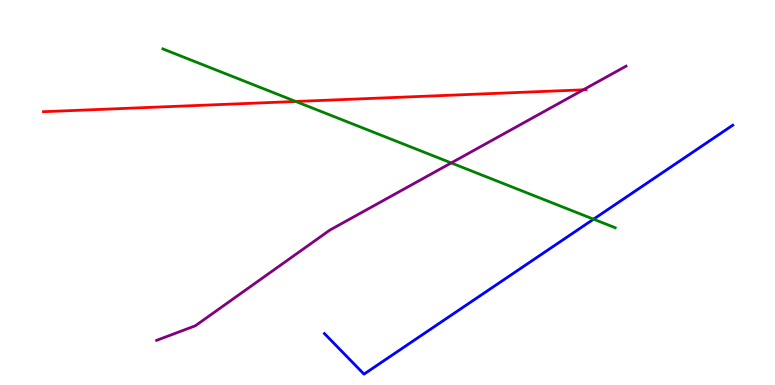[{'lines': ['blue', 'red'], 'intersections': []}, {'lines': ['green', 'red'], 'intersections': [{'x': 3.82, 'y': 7.36}]}, {'lines': ['purple', 'red'], 'intersections': [{'x': 7.53, 'y': 7.67}]}, {'lines': ['blue', 'green'], 'intersections': [{'x': 7.66, 'y': 4.31}]}, {'lines': ['blue', 'purple'], 'intersections': []}, {'lines': ['green', 'purple'], 'intersections': [{'x': 5.82, 'y': 5.77}]}]